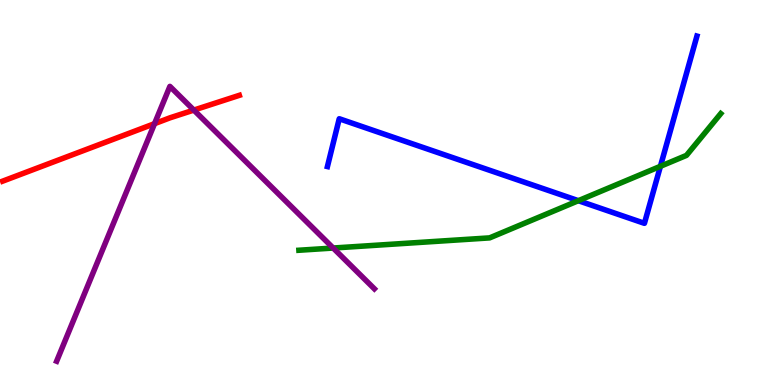[{'lines': ['blue', 'red'], 'intersections': []}, {'lines': ['green', 'red'], 'intersections': []}, {'lines': ['purple', 'red'], 'intersections': [{'x': 1.99, 'y': 6.79}, {'x': 2.5, 'y': 7.14}]}, {'lines': ['blue', 'green'], 'intersections': [{'x': 7.46, 'y': 4.79}, {'x': 8.52, 'y': 5.68}]}, {'lines': ['blue', 'purple'], 'intersections': []}, {'lines': ['green', 'purple'], 'intersections': [{'x': 4.3, 'y': 3.56}]}]